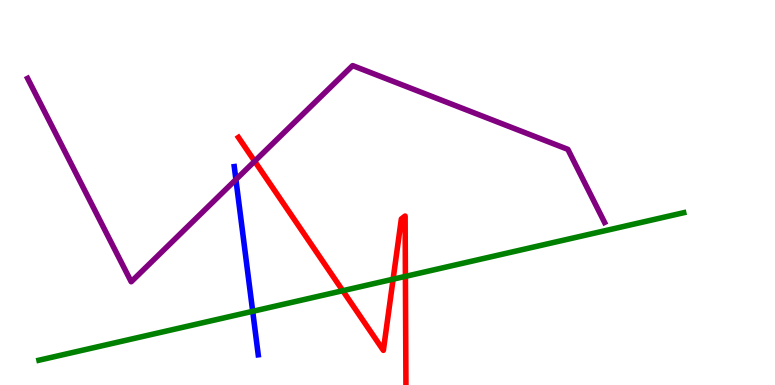[{'lines': ['blue', 'red'], 'intersections': []}, {'lines': ['green', 'red'], 'intersections': [{'x': 4.42, 'y': 2.45}, {'x': 5.07, 'y': 2.75}, {'x': 5.23, 'y': 2.82}]}, {'lines': ['purple', 'red'], 'intersections': [{'x': 3.29, 'y': 5.81}]}, {'lines': ['blue', 'green'], 'intersections': [{'x': 3.26, 'y': 1.91}]}, {'lines': ['blue', 'purple'], 'intersections': [{'x': 3.04, 'y': 5.34}]}, {'lines': ['green', 'purple'], 'intersections': []}]